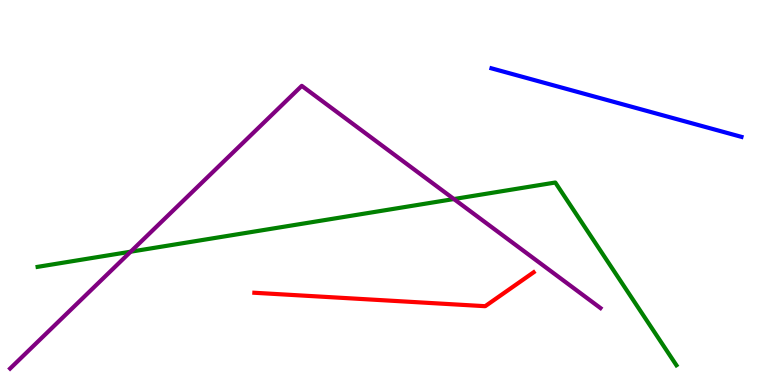[{'lines': ['blue', 'red'], 'intersections': []}, {'lines': ['green', 'red'], 'intersections': []}, {'lines': ['purple', 'red'], 'intersections': []}, {'lines': ['blue', 'green'], 'intersections': []}, {'lines': ['blue', 'purple'], 'intersections': []}, {'lines': ['green', 'purple'], 'intersections': [{'x': 1.69, 'y': 3.46}, {'x': 5.86, 'y': 4.83}]}]